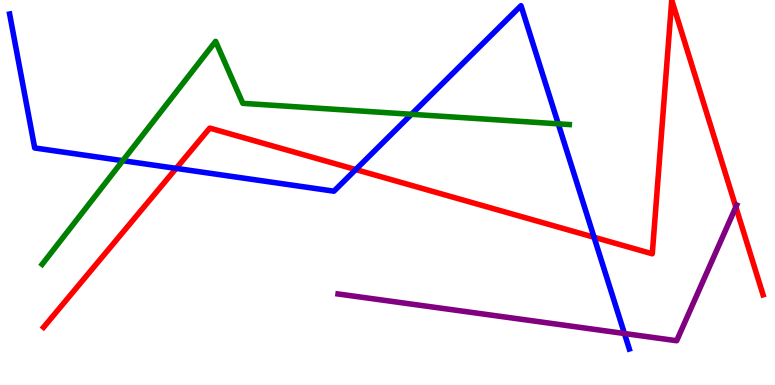[{'lines': ['blue', 'red'], 'intersections': [{'x': 2.27, 'y': 5.63}, {'x': 4.59, 'y': 5.6}, {'x': 7.67, 'y': 3.84}]}, {'lines': ['green', 'red'], 'intersections': []}, {'lines': ['purple', 'red'], 'intersections': [{'x': 9.49, 'y': 4.62}]}, {'lines': ['blue', 'green'], 'intersections': [{'x': 1.58, 'y': 5.83}, {'x': 5.31, 'y': 7.03}, {'x': 7.2, 'y': 6.78}]}, {'lines': ['blue', 'purple'], 'intersections': [{'x': 8.06, 'y': 1.34}]}, {'lines': ['green', 'purple'], 'intersections': []}]